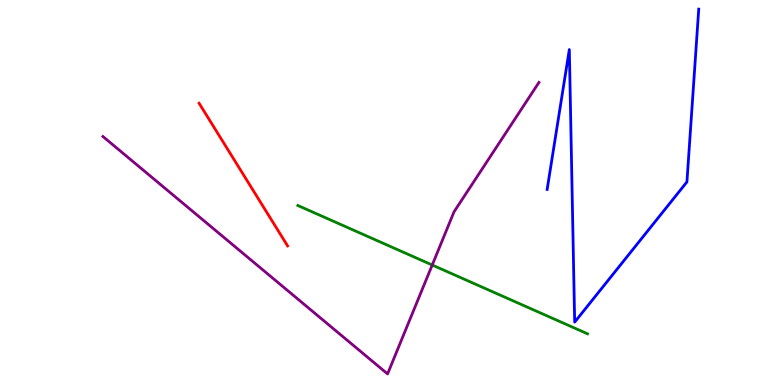[{'lines': ['blue', 'red'], 'intersections': []}, {'lines': ['green', 'red'], 'intersections': []}, {'lines': ['purple', 'red'], 'intersections': []}, {'lines': ['blue', 'green'], 'intersections': []}, {'lines': ['blue', 'purple'], 'intersections': []}, {'lines': ['green', 'purple'], 'intersections': [{'x': 5.58, 'y': 3.12}]}]